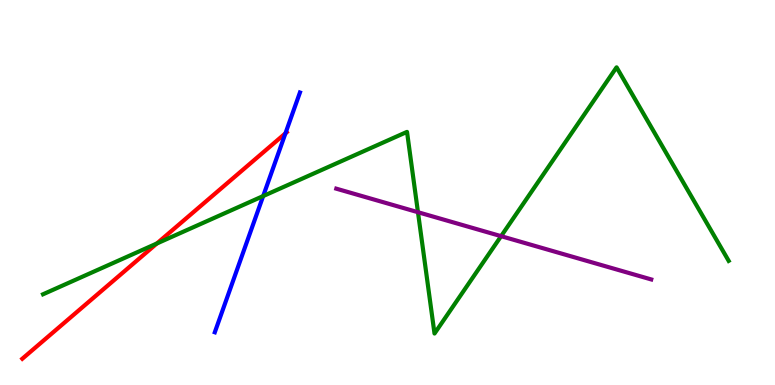[{'lines': ['blue', 'red'], 'intersections': [{'x': 3.68, 'y': 6.54}]}, {'lines': ['green', 'red'], 'intersections': [{'x': 2.02, 'y': 3.68}]}, {'lines': ['purple', 'red'], 'intersections': []}, {'lines': ['blue', 'green'], 'intersections': [{'x': 3.4, 'y': 4.91}]}, {'lines': ['blue', 'purple'], 'intersections': []}, {'lines': ['green', 'purple'], 'intersections': [{'x': 5.39, 'y': 4.49}, {'x': 6.47, 'y': 3.87}]}]